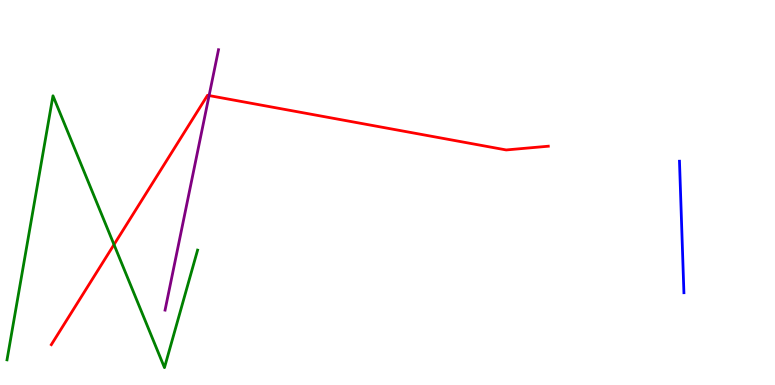[{'lines': ['blue', 'red'], 'intersections': []}, {'lines': ['green', 'red'], 'intersections': [{'x': 1.47, 'y': 3.65}]}, {'lines': ['purple', 'red'], 'intersections': [{'x': 2.7, 'y': 7.52}]}, {'lines': ['blue', 'green'], 'intersections': []}, {'lines': ['blue', 'purple'], 'intersections': []}, {'lines': ['green', 'purple'], 'intersections': []}]